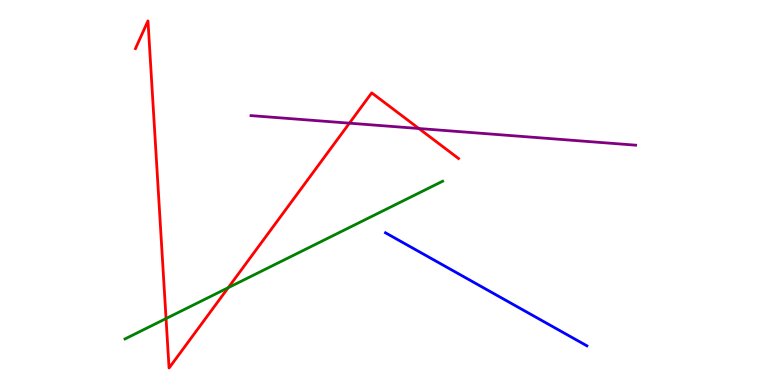[{'lines': ['blue', 'red'], 'intersections': []}, {'lines': ['green', 'red'], 'intersections': [{'x': 2.14, 'y': 1.73}, {'x': 2.95, 'y': 2.53}]}, {'lines': ['purple', 'red'], 'intersections': [{'x': 4.51, 'y': 6.8}, {'x': 5.4, 'y': 6.66}]}, {'lines': ['blue', 'green'], 'intersections': []}, {'lines': ['blue', 'purple'], 'intersections': []}, {'lines': ['green', 'purple'], 'intersections': []}]